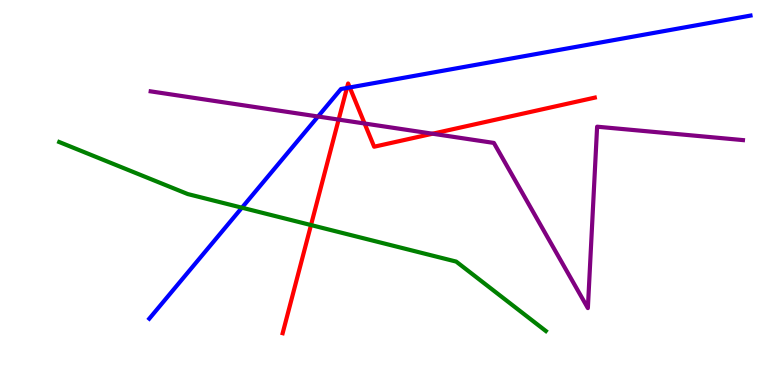[{'lines': ['blue', 'red'], 'intersections': [{'x': 4.48, 'y': 7.72}, {'x': 4.51, 'y': 7.73}]}, {'lines': ['green', 'red'], 'intersections': [{'x': 4.01, 'y': 4.15}]}, {'lines': ['purple', 'red'], 'intersections': [{'x': 4.37, 'y': 6.89}, {'x': 4.7, 'y': 6.79}, {'x': 5.58, 'y': 6.53}]}, {'lines': ['blue', 'green'], 'intersections': [{'x': 3.12, 'y': 4.61}]}, {'lines': ['blue', 'purple'], 'intersections': [{'x': 4.1, 'y': 6.97}]}, {'lines': ['green', 'purple'], 'intersections': []}]